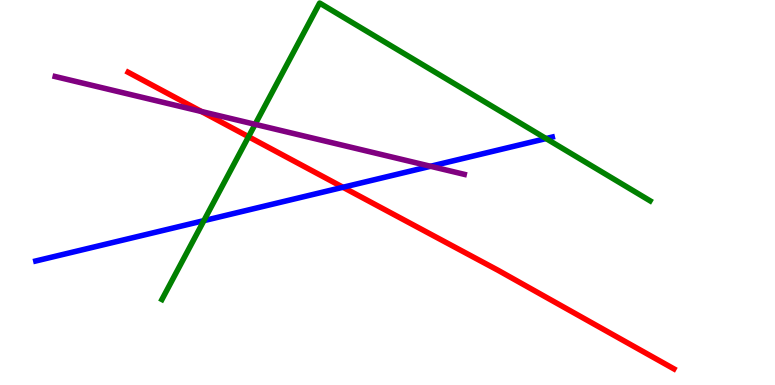[{'lines': ['blue', 'red'], 'intersections': [{'x': 4.43, 'y': 5.14}]}, {'lines': ['green', 'red'], 'intersections': [{'x': 3.21, 'y': 6.45}]}, {'lines': ['purple', 'red'], 'intersections': [{'x': 2.6, 'y': 7.1}]}, {'lines': ['blue', 'green'], 'intersections': [{'x': 2.63, 'y': 4.27}, {'x': 7.05, 'y': 6.4}]}, {'lines': ['blue', 'purple'], 'intersections': [{'x': 5.56, 'y': 5.68}]}, {'lines': ['green', 'purple'], 'intersections': [{'x': 3.29, 'y': 6.77}]}]